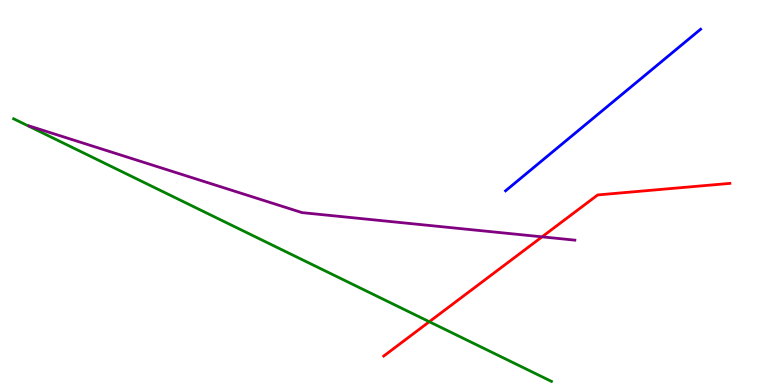[{'lines': ['blue', 'red'], 'intersections': []}, {'lines': ['green', 'red'], 'intersections': [{'x': 5.54, 'y': 1.64}]}, {'lines': ['purple', 'red'], 'intersections': [{'x': 6.99, 'y': 3.85}]}, {'lines': ['blue', 'green'], 'intersections': []}, {'lines': ['blue', 'purple'], 'intersections': []}, {'lines': ['green', 'purple'], 'intersections': []}]